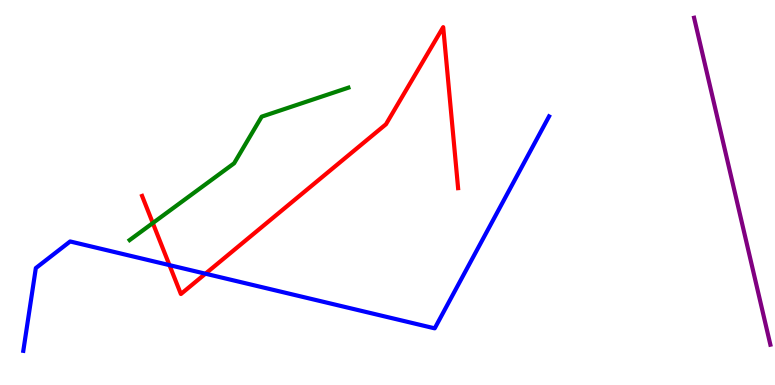[{'lines': ['blue', 'red'], 'intersections': [{'x': 2.19, 'y': 3.11}, {'x': 2.65, 'y': 2.89}]}, {'lines': ['green', 'red'], 'intersections': [{'x': 1.97, 'y': 4.21}]}, {'lines': ['purple', 'red'], 'intersections': []}, {'lines': ['blue', 'green'], 'intersections': []}, {'lines': ['blue', 'purple'], 'intersections': []}, {'lines': ['green', 'purple'], 'intersections': []}]